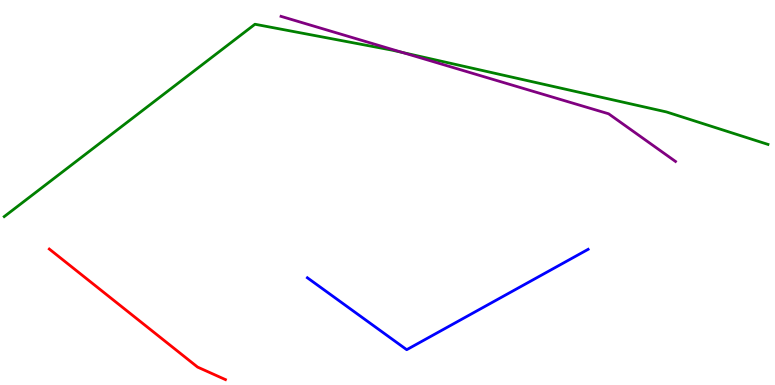[{'lines': ['blue', 'red'], 'intersections': []}, {'lines': ['green', 'red'], 'intersections': []}, {'lines': ['purple', 'red'], 'intersections': []}, {'lines': ['blue', 'green'], 'intersections': []}, {'lines': ['blue', 'purple'], 'intersections': []}, {'lines': ['green', 'purple'], 'intersections': [{'x': 5.19, 'y': 8.64}]}]